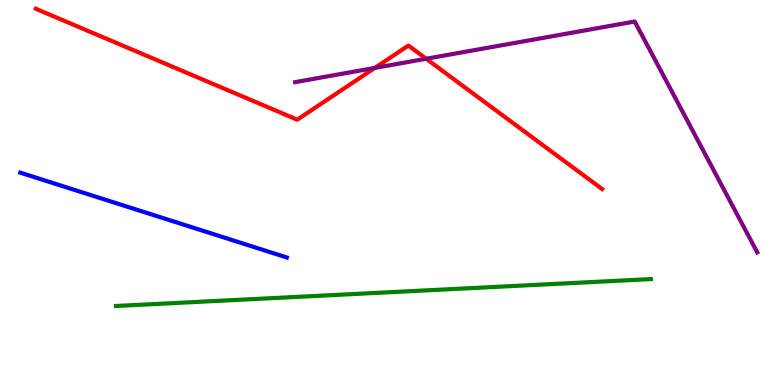[{'lines': ['blue', 'red'], 'intersections': []}, {'lines': ['green', 'red'], 'intersections': []}, {'lines': ['purple', 'red'], 'intersections': [{'x': 4.84, 'y': 8.24}, {'x': 5.5, 'y': 8.47}]}, {'lines': ['blue', 'green'], 'intersections': []}, {'lines': ['blue', 'purple'], 'intersections': []}, {'lines': ['green', 'purple'], 'intersections': []}]